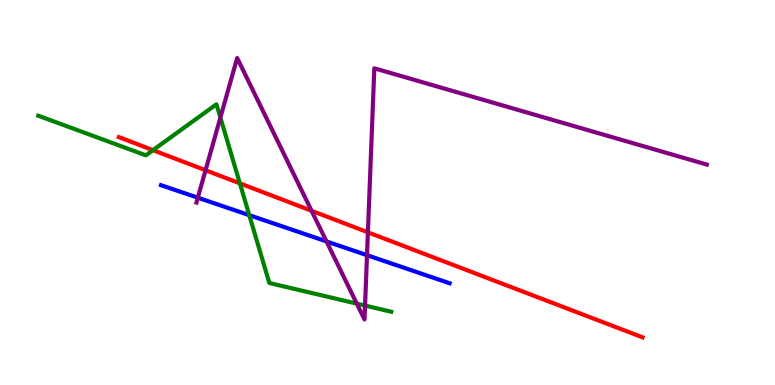[{'lines': ['blue', 'red'], 'intersections': []}, {'lines': ['green', 'red'], 'intersections': [{'x': 1.97, 'y': 6.1}, {'x': 3.1, 'y': 5.24}]}, {'lines': ['purple', 'red'], 'intersections': [{'x': 2.65, 'y': 5.58}, {'x': 4.02, 'y': 4.52}, {'x': 4.75, 'y': 3.97}]}, {'lines': ['blue', 'green'], 'intersections': [{'x': 3.22, 'y': 4.41}]}, {'lines': ['blue', 'purple'], 'intersections': [{'x': 2.55, 'y': 4.87}, {'x': 4.21, 'y': 3.73}, {'x': 4.74, 'y': 3.37}]}, {'lines': ['green', 'purple'], 'intersections': [{'x': 2.84, 'y': 6.95}, {'x': 4.6, 'y': 2.11}, {'x': 4.71, 'y': 2.06}]}]